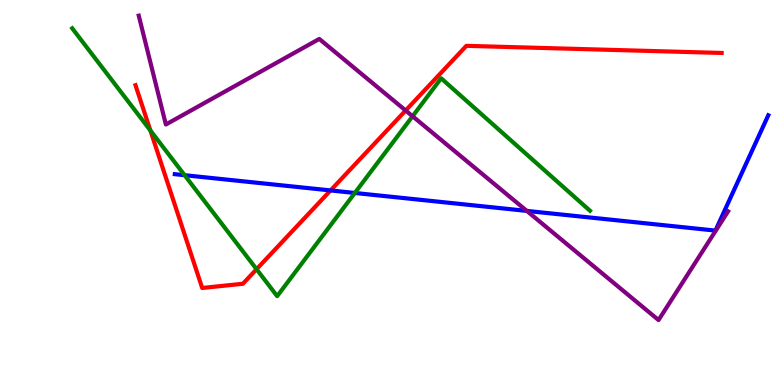[{'lines': ['blue', 'red'], 'intersections': [{'x': 4.27, 'y': 5.05}]}, {'lines': ['green', 'red'], 'intersections': [{'x': 1.94, 'y': 6.61}, {'x': 3.31, 'y': 3.01}]}, {'lines': ['purple', 'red'], 'intersections': [{'x': 5.23, 'y': 7.13}]}, {'lines': ['blue', 'green'], 'intersections': [{'x': 2.38, 'y': 5.45}, {'x': 4.58, 'y': 4.99}]}, {'lines': ['blue', 'purple'], 'intersections': [{'x': 6.8, 'y': 4.52}]}, {'lines': ['green', 'purple'], 'intersections': [{'x': 5.32, 'y': 6.98}]}]